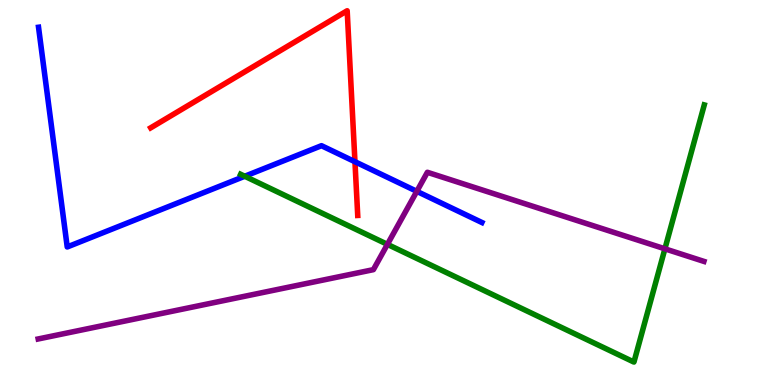[{'lines': ['blue', 'red'], 'intersections': [{'x': 4.58, 'y': 5.8}]}, {'lines': ['green', 'red'], 'intersections': []}, {'lines': ['purple', 'red'], 'intersections': []}, {'lines': ['blue', 'green'], 'intersections': [{'x': 3.16, 'y': 5.42}]}, {'lines': ['blue', 'purple'], 'intersections': [{'x': 5.38, 'y': 5.03}]}, {'lines': ['green', 'purple'], 'intersections': [{'x': 5.0, 'y': 3.65}, {'x': 8.58, 'y': 3.54}]}]